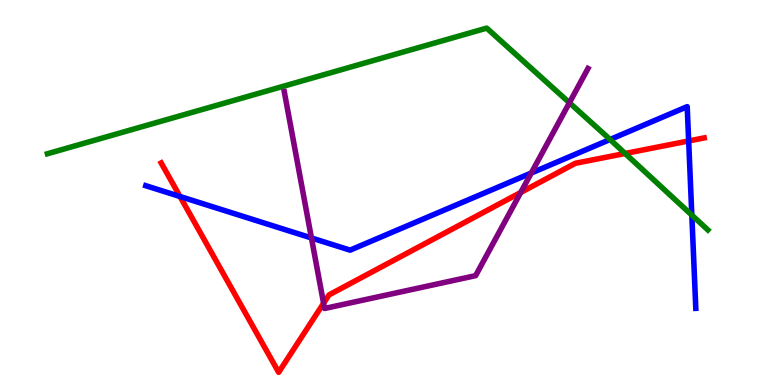[{'lines': ['blue', 'red'], 'intersections': [{'x': 2.32, 'y': 4.9}, {'x': 8.89, 'y': 6.34}]}, {'lines': ['green', 'red'], 'intersections': [{'x': 8.07, 'y': 6.01}]}, {'lines': ['purple', 'red'], 'intersections': [{'x': 4.18, 'y': 2.12}, {'x': 6.72, 'y': 5.0}]}, {'lines': ['blue', 'green'], 'intersections': [{'x': 7.87, 'y': 6.38}, {'x': 8.93, 'y': 4.41}]}, {'lines': ['blue', 'purple'], 'intersections': [{'x': 4.02, 'y': 3.82}, {'x': 6.86, 'y': 5.51}]}, {'lines': ['green', 'purple'], 'intersections': [{'x': 7.35, 'y': 7.33}]}]